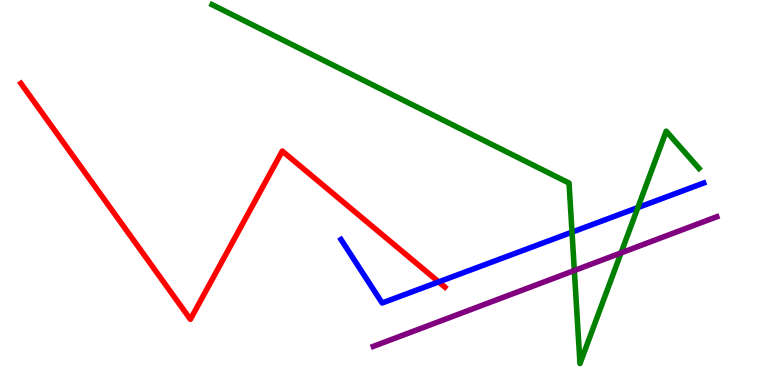[{'lines': ['blue', 'red'], 'intersections': [{'x': 5.66, 'y': 2.68}]}, {'lines': ['green', 'red'], 'intersections': []}, {'lines': ['purple', 'red'], 'intersections': []}, {'lines': ['blue', 'green'], 'intersections': [{'x': 7.38, 'y': 3.97}, {'x': 8.23, 'y': 4.61}]}, {'lines': ['blue', 'purple'], 'intersections': []}, {'lines': ['green', 'purple'], 'intersections': [{'x': 7.41, 'y': 2.97}, {'x': 8.01, 'y': 3.43}]}]